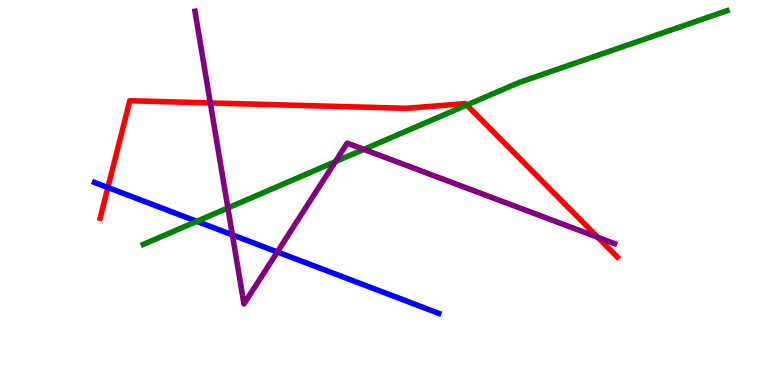[{'lines': ['blue', 'red'], 'intersections': [{'x': 1.39, 'y': 5.13}]}, {'lines': ['green', 'red'], 'intersections': [{'x': 6.02, 'y': 7.27}]}, {'lines': ['purple', 'red'], 'intersections': [{'x': 2.71, 'y': 7.33}, {'x': 7.71, 'y': 3.84}]}, {'lines': ['blue', 'green'], 'intersections': [{'x': 2.54, 'y': 4.25}]}, {'lines': ['blue', 'purple'], 'intersections': [{'x': 3.0, 'y': 3.9}, {'x': 3.58, 'y': 3.46}]}, {'lines': ['green', 'purple'], 'intersections': [{'x': 2.94, 'y': 4.6}, {'x': 4.33, 'y': 5.8}, {'x': 4.7, 'y': 6.12}]}]